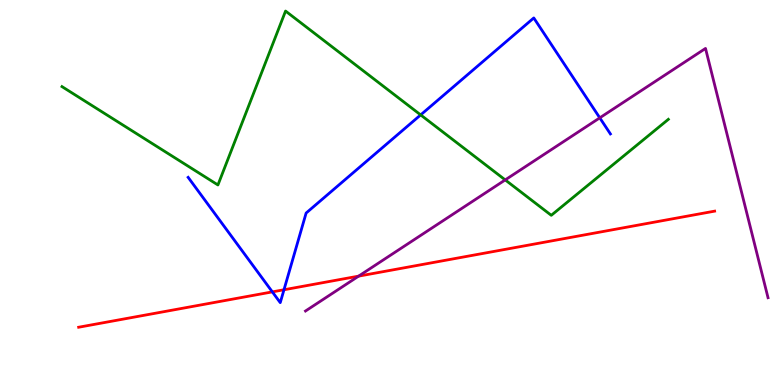[{'lines': ['blue', 'red'], 'intersections': [{'x': 3.51, 'y': 2.42}, {'x': 3.66, 'y': 2.47}]}, {'lines': ['green', 'red'], 'intersections': []}, {'lines': ['purple', 'red'], 'intersections': [{'x': 4.63, 'y': 2.83}]}, {'lines': ['blue', 'green'], 'intersections': [{'x': 5.43, 'y': 7.02}]}, {'lines': ['blue', 'purple'], 'intersections': [{'x': 7.74, 'y': 6.94}]}, {'lines': ['green', 'purple'], 'intersections': [{'x': 6.52, 'y': 5.33}]}]